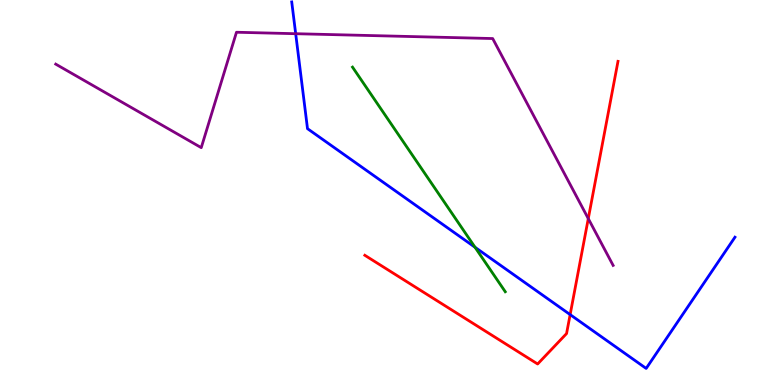[{'lines': ['blue', 'red'], 'intersections': [{'x': 7.36, 'y': 1.83}]}, {'lines': ['green', 'red'], 'intersections': []}, {'lines': ['purple', 'red'], 'intersections': [{'x': 7.59, 'y': 4.32}]}, {'lines': ['blue', 'green'], 'intersections': [{'x': 6.13, 'y': 3.58}]}, {'lines': ['blue', 'purple'], 'intersections': [{'x': 3.82, 'y': 9.12}]}, {'lines': ['green', 'purple'], 'intersections': []}]